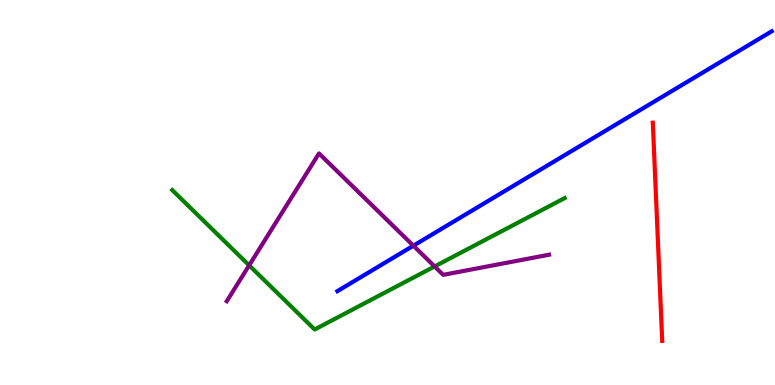[{'lines': ['blue', 'red'], 'intersections': []}, {'lines': ['green', 'red'], 'intersections': []}, {'lines': ['purple', 'red'], 'intersections': []}, {'lines': ['blue', 'green'], 'intersections': []}, {'lines': ['blue', 'purple'], 'intersections': [{'x': 5.33, 'y': 3.62}]}, {'lines': ['green', 'purple'], 'intersections': [{'x': 3.21, 'y': 3.11}, {'x': 5.61, 'y': 3.08}]}]